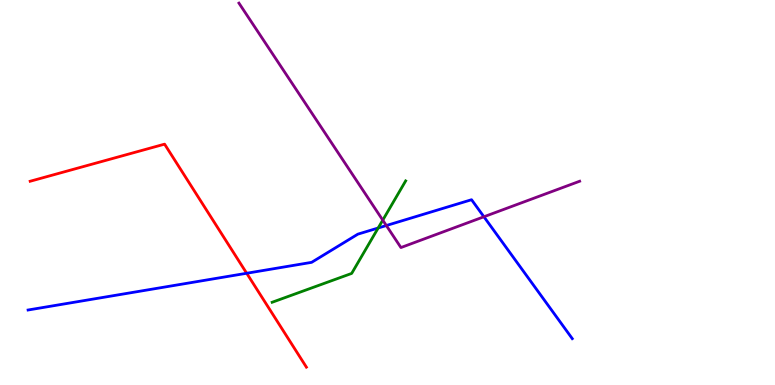[{'lines': ['blue', 'red'], 'intersections': [{'x': 3.18, 'y': 2.9}]}, {'lines': ['green', 'red'], 'intersections': []}, {'lines': ['purple', 'red'], 'intersections': []}, {'lines': ['blue', 'green'], 'intersections': [{'x': 4.88, 'y': 4.08}]}, {'lines': ['blue', 'purple'], 'intersections': [{'x': 4.98, 'y': 4.14}, {'x': 6.24, 'y': 4.37}]}, {'lines': ['green', 'purple'], 'intersections': [{'x': 4.94, 'y': 4.28}]}]